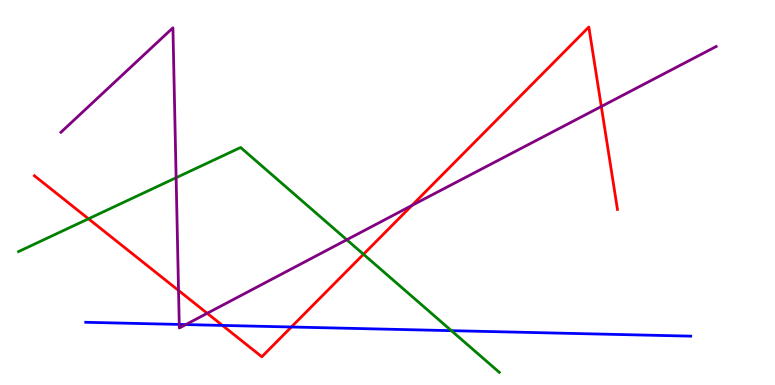[{'lines': ['blue', 'red'], 'intersections': [{'x': 2.87, 'y': 1.55}, {'x': 3.76, 'y': 1.51}]}, {'lines': ['green', 'red'], 'intersections': [{'x': 1.14, 'y': 4.32}, {'x': 4.69, 'y': 3.4}]}, {'lines': ['purple', 'red'], 'intersections': [{'x': 2.3, 'y': 2.46}, {'x': 2.67, 'y': 1.86}, {'x': 5.32, 'y': 4.66}, {'x': 7.76, 'y': 7.23}]}, {'lines': ['blue', 'green'], 'intersections': [{'x': 5.82, 'y': 1.41}]}, {'lines': ['blue', 'purple'], 'intersections': [{'x': 2.31, 'y': 1.57}, {'x': 2.4, 'y': 1.57}]}, {'lines': ['green', 'purple'], 'intersections': [{'x': 2.27, 'y': 5.38}, {'x': 4.47, 'y': 3.77}]}]